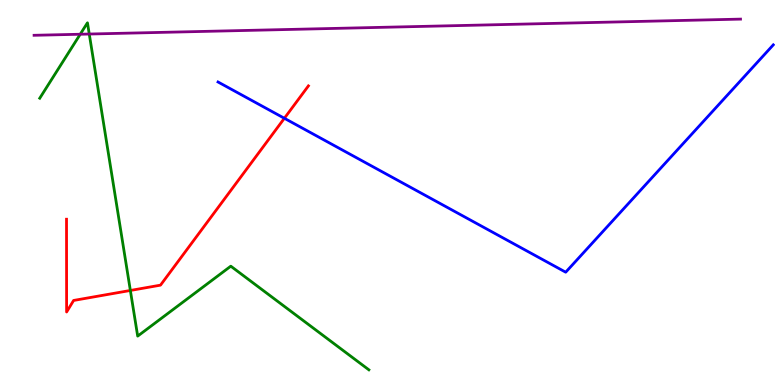[{'lines': ['blue', 'red'], 'intersections': [{'x': 3.67, 'y': 6.93}]}, {'lines': ['green', 'red'], 'intersections': [{'x': 1.68, 'y': 2.46}]}, {'lines': ['purple', 'red'], 'intersections': []}, {'lines': ['blue', 'green'], 'intersections': []}, {'lines': ['blue', 'purple'], 'intersections': []}, {'lines': ['green', 'purple'], 'intersections': [{'x': 1.04, 'y': 9.11}, {'x': 1.15, 'y': 9.12}]}]